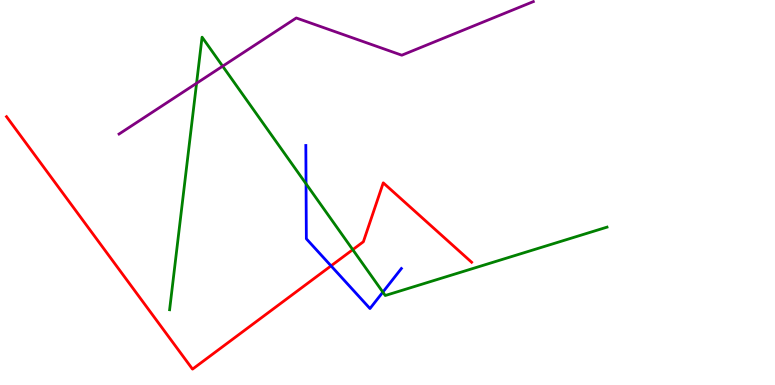[{'lines': ['blue', 'red'], 'intersections': [{'x': 4.27, 'y': 3.09}]}, {'lines': ['green', 'red'], 'intersections': [{'x': 4.55, 'y': 3.52}]}, {'lines': ['purple', 'red'], 'intersections': []}, {'lines': ['blue', 'green'], 'intersections': [{'x': 3.95, 'y': 5.23}, {'x': 4.94, 'y': 2.41}]}, {'lines': ['blue', 'purple'], 'intersections': []}, {'lines': ['green', 'purple'], 'intersections': [{'x': 2.54, 'y': 7.84}, {'x': 2.87, 'y': 8.28}]}]